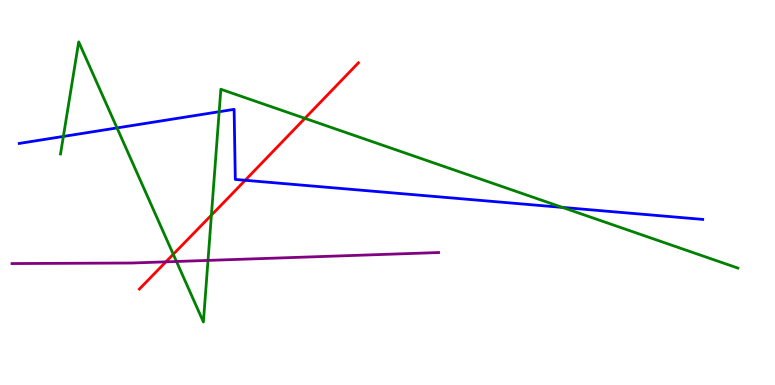[{'lines': ['blue', 'red'], 'intersections': [{'x': 3.16, 'y': 5.32}]}, {'lines': ['green', 'red'], 'intersections': [{'x': 2.24, 'y': 3.4}, {'x': 2.73, 'y': 4.41}, {'x': 3.93, 'y': 6.93}]}, {'lines': ['purple', 'red'], 'intersections': [{'x': 2.14, 'y': 3.2}]}, {'lines': ['blue', 'green'], 'intersections': [{'x': 0.818, 'y': 6.46}, {'x': 1.51, 'y': 6.68}, {'x': 2.83, 'y': 7.1}, {'x': 7.26, 'y': 4.61}]}, {'lines': ['blue', 'purple'], 'intersections': []}, {'lines': ['green', 'purple'], 'intersections': [{'x': 2.28, 'y': 3.21}, {'x': 2.68, 'y': 3.24}]}]